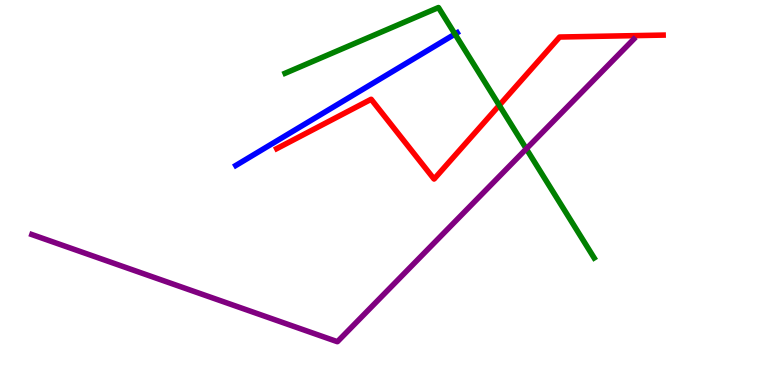[{'lines': ['blue', 'red'], 'intersections': []}, {'lines': ['green', 'red'], 'intersections': [{'x': 6.44, 'y': 7.26}]}, {'lines': ['purple', 'red'], 'intersections': []}, {'lines': ['blue', 'green'], 'intersections': [{'x': 5.87, 'y': 9.12}]}, {'lines': ['blue', 'purple'], 'intersections': []}, {'lines': ['green', 'purple'], 'intersections': [{'x': 6.79, 'y': 6.13}]}]